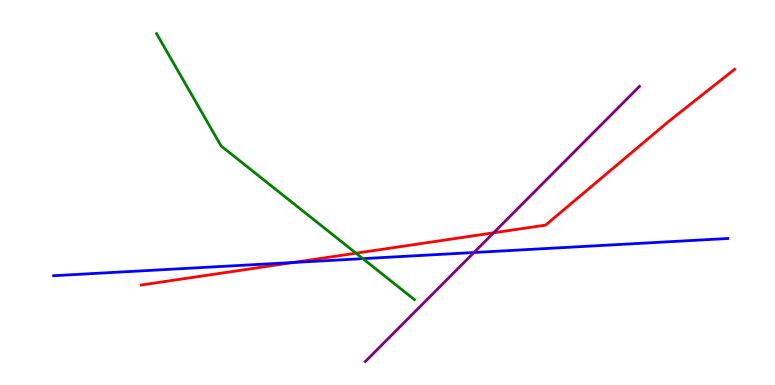[{'lines': ['blue', 'red'], 'intersections': [{'x': 3.78, 'y': 3.18}]}, {'lines': ['green', 'red'], 'intersections': [{'x': 4.59, 'y': 3.42}]}, {'lines': ['purple', 'red'], 'intersections': [{'x': 6.37, 'y': 3.95}]}, {'lines': ['blue', 'green'], 'intersections': [{'x': 4.68, 'y': 3.28}]}, {'lines': ['blue', 'purple'], 'intersections': [{'x': 6.12, 'y': 3.44}]}, {'lines': ['green', 'purple'], 'intersections': []}]